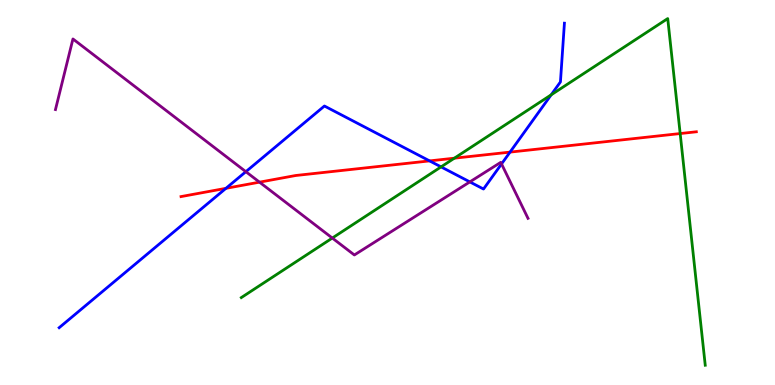[{'lines': ['blue', 'red'], 'intersections': [{'x': 2.92, 'y': 5.11}, {'x': 5.54, 'y': 5.82}, {'x': 6.58, 'y': 6.05}]}, {'lines': ['green', 'red'], 'intersections': [{'x': 5.86, 'y': 5.89}, {'x': 8.78, 'y': 6.53}]}, {'lines': ['purple', 'red'], 'intersections': [{'x': 3.35, 'y': 5.27}]}, {'lines': ['blue', 'green'], 'intersections': [{'x': 5.69, 'y': 5.67}, {'x': 7.11, 'y': 7.54}]}, {'lines': ['blue', 'purple'], 'intersections': [{'x': 3.17, 'y': 5.54}, {'x': 6.06, 'y': 5.28}, {'x': 6.47, 'y': 5.74}]}, {'lines': ['green', 'purple'], 'intersections': [{'x': 4.29, 'y': 3.82}]}]